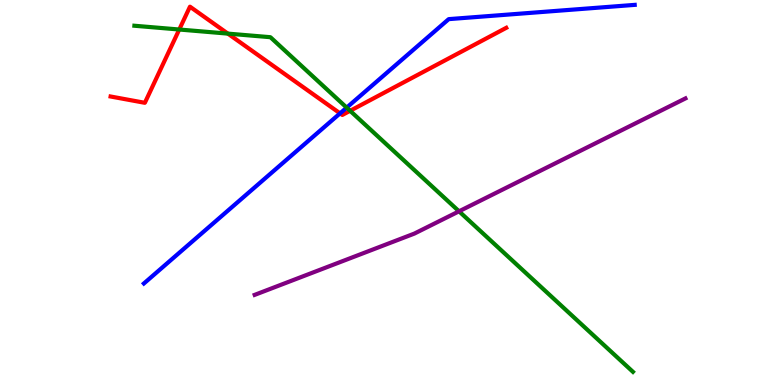[{'lines': ['blue', 'red'], 'intersections': [{'x': 4.39, 'y': 7.06}]}, {'lines': ['green', 'red'], 'intersections': [{'x': 2.31, 'y': 9.23}, {'x': 2.94, 'y': 9.13}, {'x': 4.52, 'y': 7.12}]}, {'lines': ['purple', 'red'], 'intersections': []}, {'lines': ['blue', 'green'], 'intersections': [{'x': 4.47, 'y': 7.2}]}, {'lines': ['blue', 'purple'], 'intersections': []}, {'lines': ['green', 'purple'], 'intersections': [{'x': 5.92, 'y': 4.51}]}]